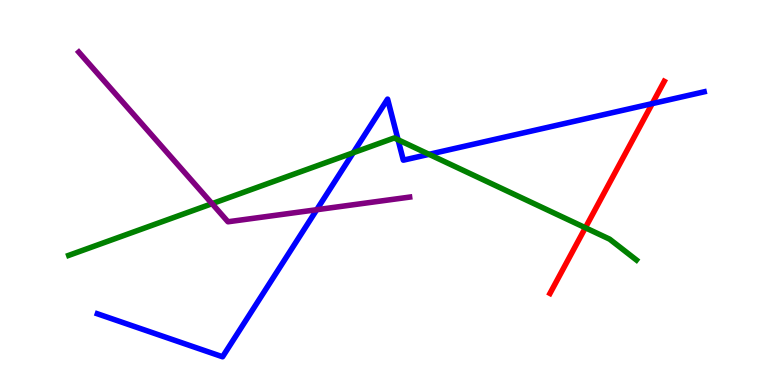[{'lines': ['blue', 'red'], 'intersections': [{'x': 8.42, 'y': 7.31}]}, {'lines': ['green', 'red'], 'intersections': [{'x': 7.55, 'y': 4.08}]}, {'lines': ['purple', 'red'], 'intersections': []}, {'lines': ['blue', 'green'], 'intersections': [{'x': 4.56, 'y': 6.03}, {'x': 5.14, 'y': 6.37}, {'x': 5.54, 'y': 5.99}]}, {'lines': ['blue', 'purple'], 'intersections': [{'x': 4.09, 'y': 4.55}]}, {'lines': ['green', 'purple'], 'intersections': [{'x': 2.74, 'y': 4.71}]}]